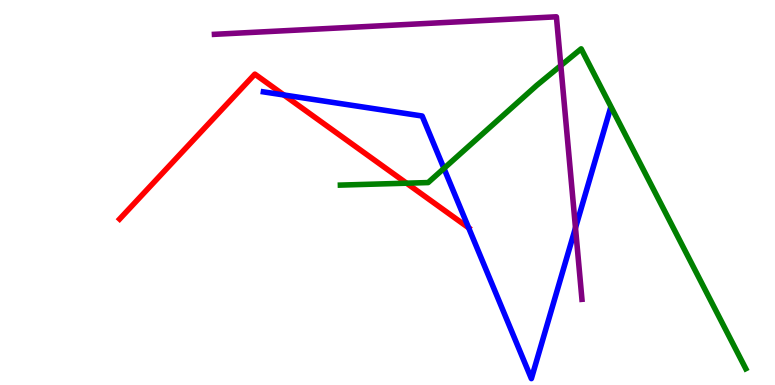[{'lines': ['blue', 'red'], 'intersections': [{'x': 3.66, 'y': 7.53}, {'x': 6.05, 'y': 4.08}]}, {'lines': ['green', 'red'], 'intersections': [{'x': 5.25, 'y': 5.24}]}, {'lines': ['purple', 'red'], 'intersections': []}, {'lines': ['blue', 'green'], 'intersections': [{'x': 5.73, 'y': 5.63}]}, {'lines': ['blue', 'purple'], 'intersections': [{'x': 7.43, 'y': 4.08}]}, {'lines': ['green', 'purple'], 'intersections': [{'x': 7.24, 'y': 8.3}]}]